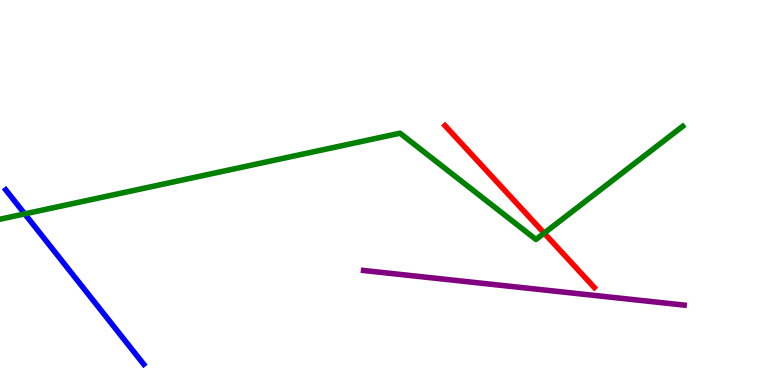[{'lines': ['blue', 'red'], 'intersections': []}, {'lines': ['green', 'red'], 'intersections': [{'x': 7.02, 'y': 3.94}]}, {'lines': ['purple', 'red'], 'intersections': []}, {'lines': ['blue', 'green'], 'intersections': [{'x': 0.319, 'y': 4.44}]}, {'lines': ['blue', 'purple'], 'intersections': []}, {'lines': ['green', 'purple'], 'intersections': []}]